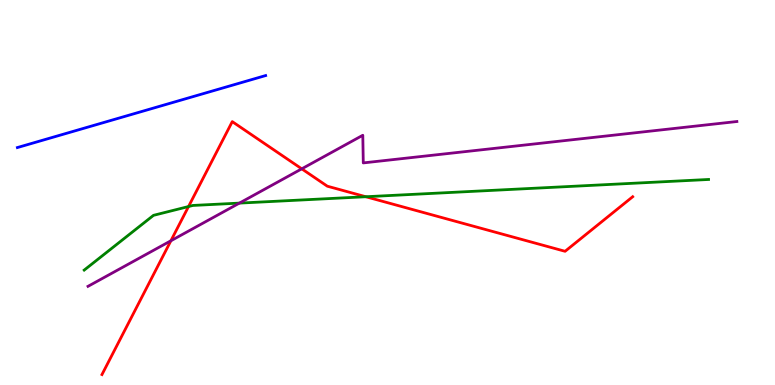[{'lines': ['blue', 'red'], 'intersections': []}, {'lines': ['green', 'red'], 'intersections': [{'x': 2.43, 'y': 4.64}, {'x': 4.72, 'y': 4.89}]}, {'lines': ['purple', 'red'], 'intersections': [{'x': 2.21, 'y': 3.75}, {'x': 3.89, 'y': 5.61}]}, {'lines': ['blue', 'green'], 'intersections': []}, {'lines': ['blue', 'purple'], 'intersections': []}, {'lines': ['green', 'purple'], 'intersections': [{'x': 3.09, 'y': 4.72}]}]